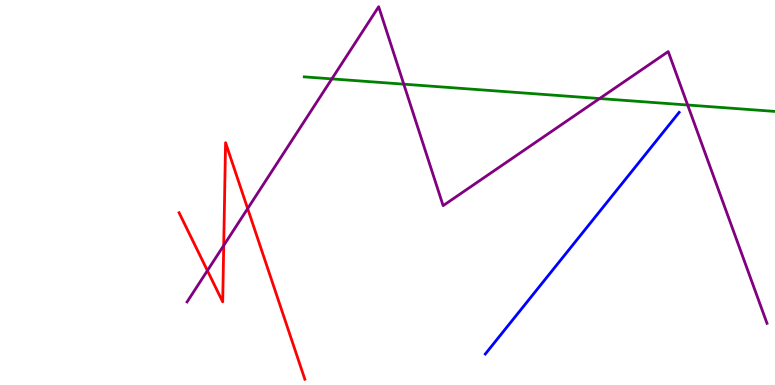[{'lines': ['blue', 'red'], 'intersections': []}, {'lines': ['green', 'red'], 'intersections': []}, {'lines': ['purple', 'red'], 'intersections': [{'x': 2.68, 'y': 2.97}, {'x': 2.89, 'y': 3.62}, {'x': 3.2, 'y': 4.58}]}, {'lines': ['blue', 'green'], 'intersections': []}, {'lines': ['blue', 'purple'], 'intersections': []}, {'lines': ['green', 'purple'], 'intersections': [{'x': 4.28, 'y': 7.95}, {'x': 5.21, 'y': 7.81}, {'x': 7.74, 'y': 7.44}, {'x': 8.87, 'y': 7.27}]}]